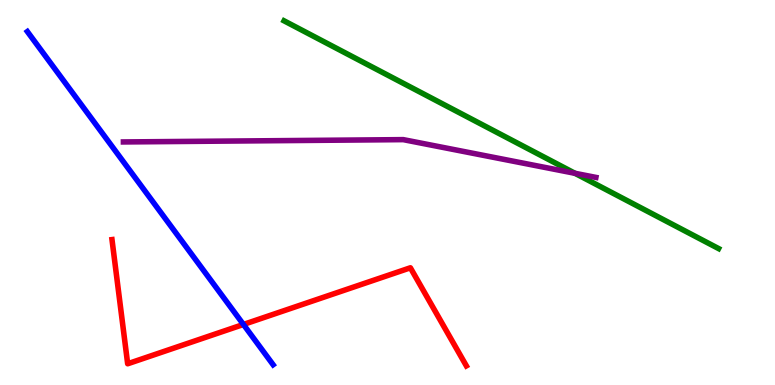[{'lines': ['blue', 'red'], 'intersections': [{'x': 3.14, 'y': 1.57}]}, {'lines': ['green', 'red'], 'intersections': []}, {'lines': ['purple', 'red'], 'intersections': []}, {'lines': ['blue', 'green'], 'intersections': []}, {'lines': ['blue', 'purple'], 'intersections': []}, {'lines': ['green', 'purple'], 'intersections': [{'x': 7.42, 'y': 5.5}]}]